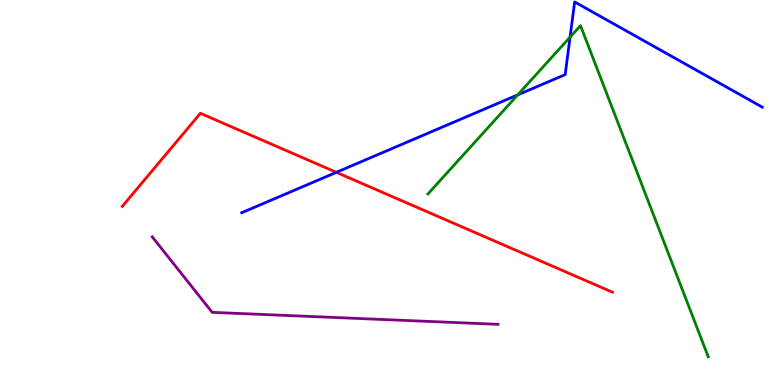[{'lines': ['blue', 'red'], 'intersections': [{'x': 4.34, 'y': 5.52}]}, {'lines': ['green', 'red'], 'intersections': []}, {'lines': ['purple', 'red'], 'intersections': []}, {'lines': ['blue', 'green'], 'intersections': [{'x': 6.68, 'y': 7.54}, {'x': 7.36, 'y': 9.04}]}, {'lines': ['blue', 'purple'], 'intersections': []}, {'lines': ['green', 'purple'], 'intersections': []}]